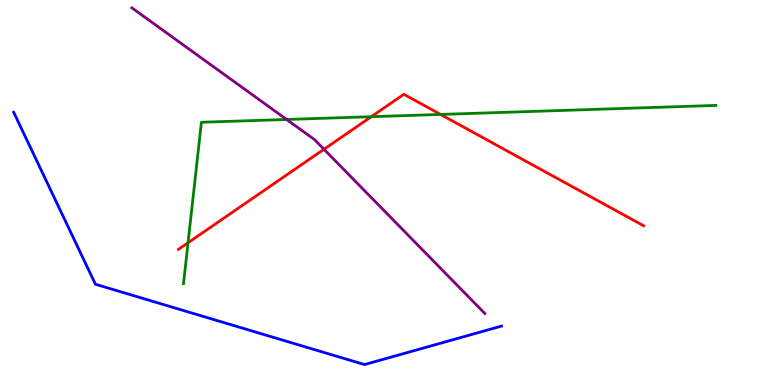[{'lines': ['blue', 'red'], 'intersections': []}, {'lines': ['green', 'red'], 'intersections': [{'x': 2.43, 'y': 3.69}, {'x': 4.79, 'y': 6.97}, {'x': 5.68, 'y': 7.03}]}, {'lines': ['purple', 'red'], 'intersections': [{'x': 4.18, 'y': 6.12}]}, {'lines': ['blue', 'green'], 'intersections': []}, {'lines': ['blue', 'purple'], 'intersections': []}, {'lines': ['green', 'purple'], 'intersections': [{'x': 3.7, 'y': 6.9}]}]